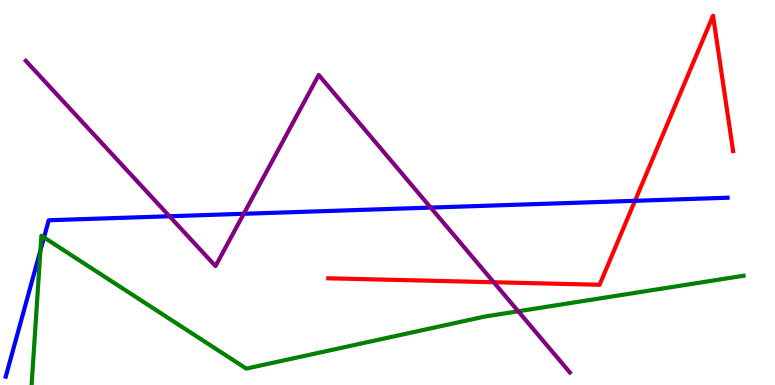[{'lines': ['blue', 'red'], 'intersections': [{'x': 8.19, 'y': 4.78}]}, {'lines': ['green', 'red'], 'intersections': []}, {'lines': ['purple', 'red'], 'intersections': [{'x': 6.37, 'y': 2.67}]}, {'lines': ['blue', 'green'], 'intersections': [{'x': 0.522, 'y': 3.49}, {'x': 0.568, 'y': 3.83}]}, {'lines': ['blue', 'purple'], 'intersections': [{'x': 2.19, 'y': 4.38}, {'x': 3.15, 'y': 4.45}, {'x': 5.56, 'y': 4.61}]}, {'lines': ['green', 'purple'], 'intersections': [{'x': 6.69, 'y': 1.91}]}]